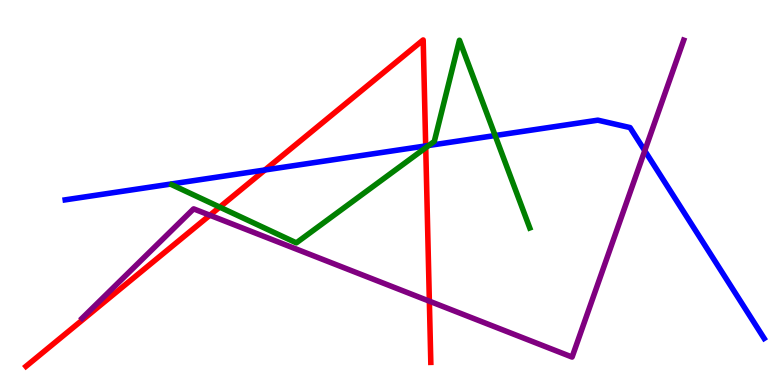[{'lines': ['blue', 'red'], 'intersections': [{'x': 3.42, 'y': 5.59}, {'x': 5.49, 'y': 6.21}]}, {'lines': ['green', 'red'], 'intersections': [{'x': 2.84, 'y': 4.62}, {'x': 5.49, 'y': 6.16}]}, {'lines': ['purple', 'red'], 'intersections': [{'x': 2.71, 'y': 4.41}, {'x': 5.54, 'y': 2.18}]}, {'lines': ['blue', 'green'], 'intersections': [{'x': 5.53, 'y': 6.22}, {'x': 6.39, 'y': 6.48}]}, {'lines': ['blue', 'purple'], 'intersections': [{'x': 8.32, 'y': 6.09}]}, {'lines': ['green', 'purple'], 'intersections': []}]